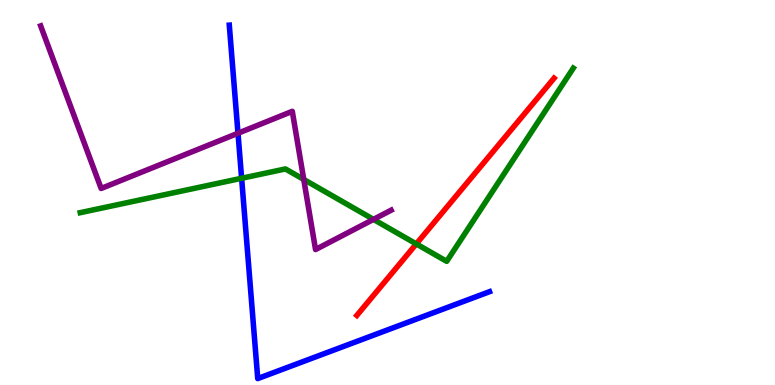[{'lines': ['blue', 'red'], 'intersections': []}, {'lines': ['green', 'red'], 'intersections': [{'x': 5.37, 'y': 3.66}]}, {'lines': ['purple', 'red'], 'intersections': []}, {'lines': ['blue', 'green'], 'intersections': [{'x': 3.12, 'y': 5.37}]}, {'lines': ['blue', 'purple'], 'intersections': [{'x': 3.07, 'y': 6.54}]}, {'lines': ['green', 'purple'], 'intersections': [{'x': 3.92, 'y': 5.34}, {'x': 4.82, 'y': 4.3}]}]